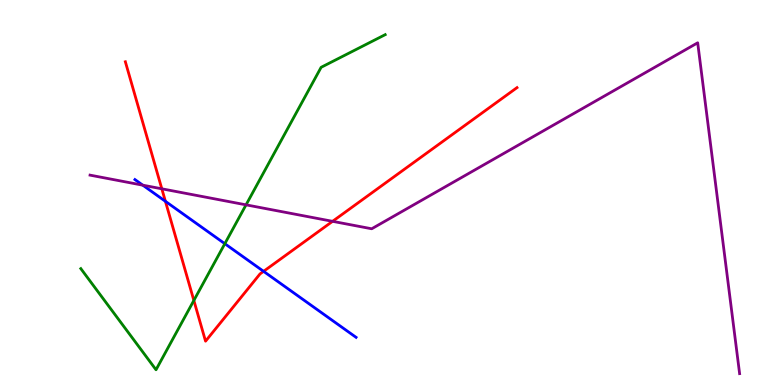[{'lines': ['blue', 'red'], 'intersections': [{'x': 2.13, 'y': 4.77}, {'x': 3.4, 'y': 2.95}]}, {'lines': ['green', 'red'], 'intersections': [{'x': 2.5, 'y': 2.2}]}, {'lines': ['purple', 'red'], 'intersections': [{'x': 2.09, 'y': 5.1}, {'x': 4.29, 'y': 4.25}]}, {'lines': ['blue', 'green'], 'intersections': [{'x': 2.9, 'y': 3.67}]}, {'lines': ['blue', 'purple'], 'intersections': [{'x': 1.84, 'y': 5.19}]}, {'lines': ['green', 'purple'], 'intersections': [{'x': 3.17, 'y': 4.68}]}]